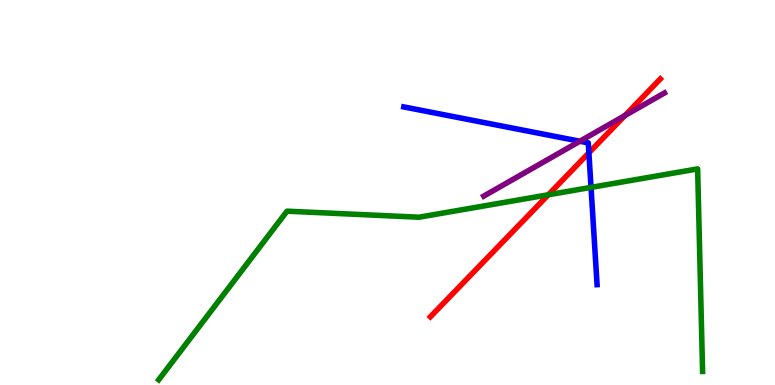[{'lines': ['blue', 'red'], 'intersections': [{'x': 7.6, 'y': 6.03}]}, {'lines': ['green', 'red'], 'intersections': [{'x': 7.08, 'y': 4.94}]}, {'lines': ['purple', 'red'], 'intersections': [{'x': 8.06, 'y': 7.0}]}, {'lines': ['blue', 'green'], 'intersections': [{'x': 7.63, 'y': 5.13}]}, {'lines': ['blue', 'purple'], 'intersections': [{'x': 7.48, 'y': 6.33}]}, {'lines': ['green', 'purple'], 'intersections': []}]